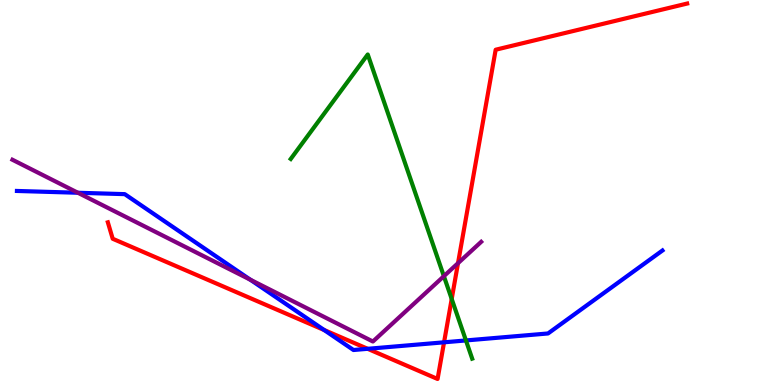[{'lines': ['blue', 'red'], 'intersections': [{'x': 4.18, 'y': 1.43}, {'x': 4.74, 'y': 0.94}, {'x': 5.73, 'y': 1.11}]}, {'lines': ['green', 'red'], 'intersections': [{'x': 5.83, 'y': 2.23}]}, {'lines': ['purple', 'red'], 'intersections': [{'x': 5.91, 'y': 3.16}]}, {'lines': ['blue', 'green'], 'intersections': [{'x': 6.01, 'y': 1.16}]}, {'lines': ['blue', 'purple'], 'intersections': [{'x': 1.01, 'y': 4.99}, {'x': 3.23, 'y': 2.74}]}, {'lines': ['green', 'purple'], 'intersections': [{'x': 5.73, 'y': 2.83}]}]